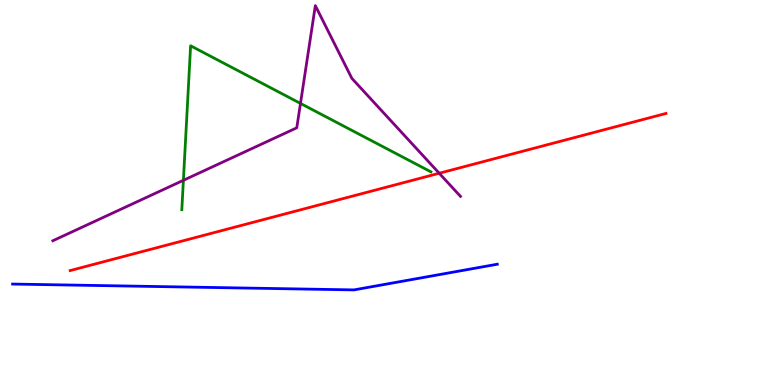[{'lines': ['blue', 'red'], 'intersections': []}, {'lines': ['green', 'red'], 'intersections': []}, {'lines': ['purple', 'red'], 'intersections': [{'x': 5.67, 'y': 5.5}]}, {'lines': ['blue', 'green'], 'intersections': []}, {'lines': ['blue', 'purple'], 'intersections': []}, {'lines': ['green', 'purple'], 'intersections': [{'x': 2.37, 'y': 5.32}, {'x': 3.88, 'y': 7.31}]}]